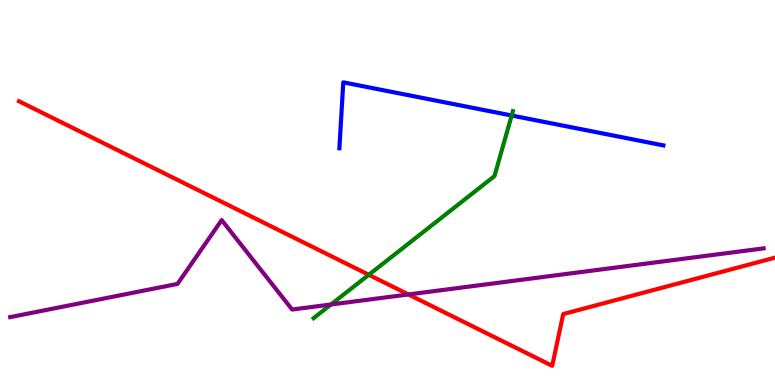[{'lines': ['blue', 'red'], 'intersections': []}, {'lines': ['green', 'red'], 'intersections': [{'x': 4.76, 'y': 2.86}]}, {'lines': ['purple', 'red'], 'intersections': [{'x': 5.27, 'y': 2.35}]}, {'lines': ['blue', 'green'], 'intersections': [{'x': 6.6, 'y': 7.0}]}, {'lines': ['blue', 'purple'], 'intersections': []}, {'lines': ['green', 'purple'], 'intersections': [{'x': 4.27, 'y': 2.09}]}]